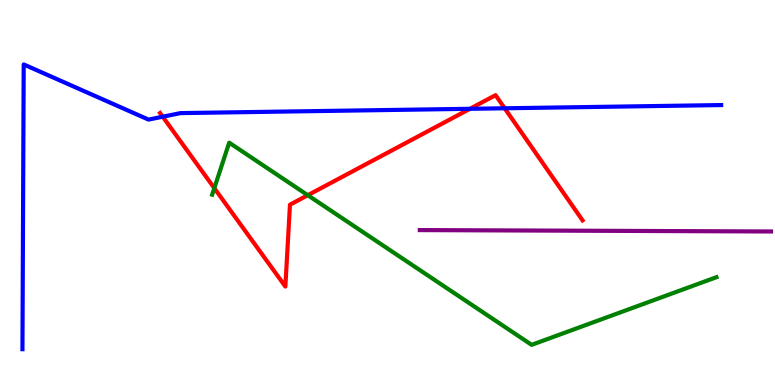[{'lines': ['blue', 'red'], 'intersections': [{'x': 2.1, 'y': 6.97}, {'x': 6.06, 'y': 7.17}, {'x': 6.51, 'y': 7.19}]}, {'lines': ['green', 'red'], 'intersections': [{'x': 2.77, 'y': 5.11}, {'x': 3.97, 'y': 4.93}]}, {'lines': ['purple', 'red'], 'intersections': []}, {'lines': ['blue', 'green'], 'intersections': []}, {'lines': ['blue', 'purple'], 'intersections': []}, {'lines': ['green', 'purple'], 'intersections': []}]